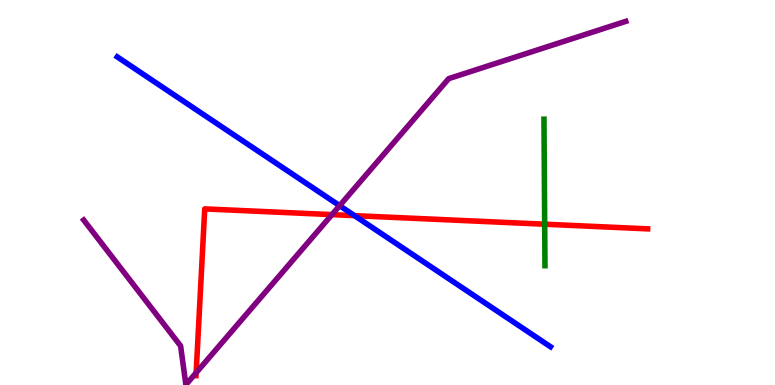[{'lines': ['blue', 'red'], 'intersections': [{'x': 4.57, 'y': 4.4}]}, {'lines': ['green', 'red'], 'intersections': [{'x': 7.03, 'y': 4.18}]}, {'lines': ['purple', 'red'], 'intersections': [{'x': 2.53, 'y': 0.318}, {'x': 4.28, 'y': 4.43}]}, {'lines': ['blue', 'green'], 'intersections': []}, {'lines': ['blue', 'purple'], 'intersections': [{'x': 4.38, 'y': 4.66}]}, {'lines': ['green', 'purple'], 'intersections': []}]